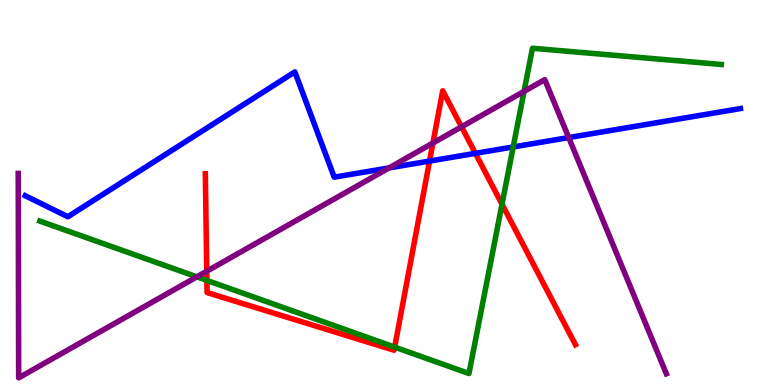[{'lines': ['blue', 'red'], 'intersections': [{'x': 5.54, 'y': 5.82}, {'x': 6.13, 'y': 6.02}]}, {'lines': ['green', 'red'], 'intersections': [{'x': 2.67, 'y': 2.72}, {'x': 5.09, 'y': 0.984}, {'x': 6.48, 'y': 4.7}]}, {'lines': ['purple', 'red'], 'intersections': [{'x': 2.67, 'y': 2.96}, {'x': 5.59, 'y': 6.28}, {'x': 5.96, 'y': 6.71}]}, {'lines': ['blue', 'green'], 'intersections': [{'x': 6.62, 'y': 6.18}]}, {'lines': ['blue', 'purple'], 'intersections': [{'x': 5.02, 'y': 5.64}, {'x': 7.34, 'y': 6.43}]}, {'lines': ['green', 'purple'], 'intersections': [{'x': 2.54, 'y': 2.81}, {'x': 6.76, 'y': 7.63}]}]